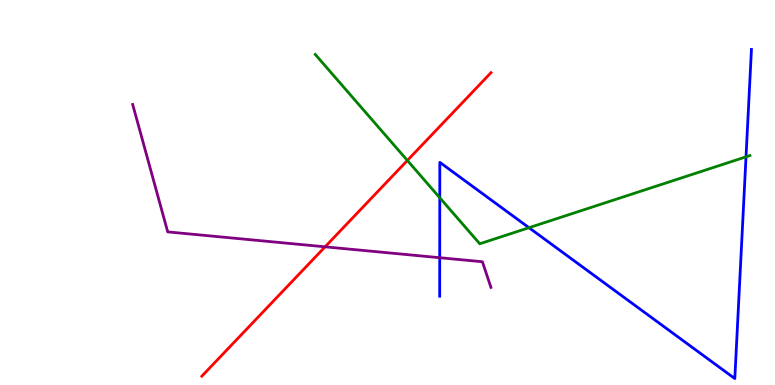[{'lines': ['blue', 'red'], 'intersections': []}, {'lines': ['green', 'red'], 'intersections': [{'x': 5.26, 'y': 5.83}]}, {'lines': ['purple', 'red'], 'intersections': [{'x': 4.19, 'y': 3.59}]}, {'lines': ['blue', 'green'], 'intersections': [{'x': 5.67, 'y': 4.86}, {'x': 6.83, 'y': 4.09}, {'x': 9.63, 'y': 5.93}]}, {'lines': ['blue', 'purple'], 'intersections': [{'x': 5.67, 'y': 3.31}]}, {'lines': ['green', 'purple'], 'intersections': []}]